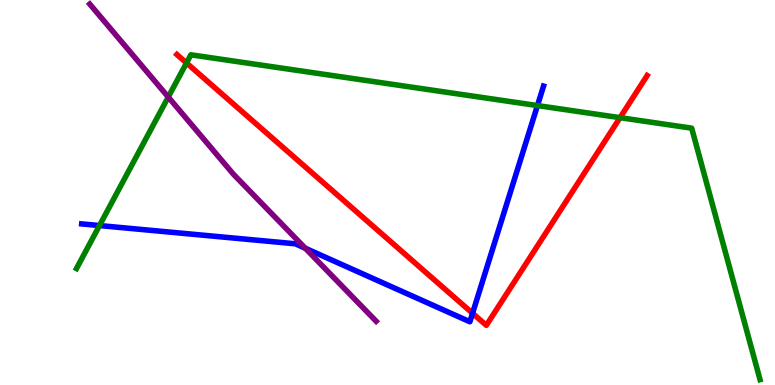[{'lines': ['blue', 'red'], 'intersections': [{'x': 6.1, 'y': 1.86}]}, {'lines': ['green', 'red'], 'intersections': [{'x': 2.41, 'y': 8.37}, {'x': 8.0, 'y': 6.94}]}, {'lines': ['purple', 'red'], 'intersections': []}, {'lines': ['blue', 'green'], 'intersections': [{'x': 1.28, 'y': 4.14}, {'x': 6.93, 'y': 7.26}]}, {'lines': ['blue', 'purple'], 'intersections': [{'x': 3.94, 'y': 3.55}]}, {'lines': ['green', 'purple'], 'intersections': [{'x': 2.17, 'y': 7.48}]}]